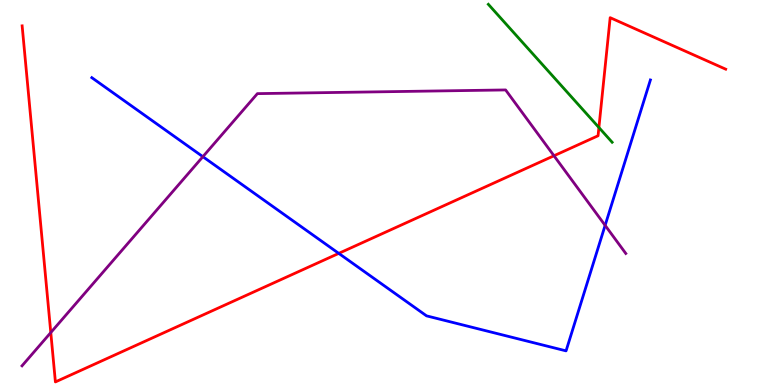[{'lines': ['blue', 'red'], 'intersections': [{'x': 4.37, 'y': 3.42}]}, {'lines': ['green', 'red'], 'intersections': [{'x': 7.73, 'y': 6.69}]}, {'lines': ['purple', 'red'], 'intersections': [{'x': 0.655, 'y': 1.36}, {'x': 7.15, 'y': 5.95}]}, {'lines': ['blue', 'green'], 'intersections': []}, {'lines': ['blue', 'purple'], 'intersections': [{'x': 2.62, 'y': 5.93}, {'x': 7.81, 'y': 4.15}]}, {'lines': ['green', 'purple'], 'intersections': []}]